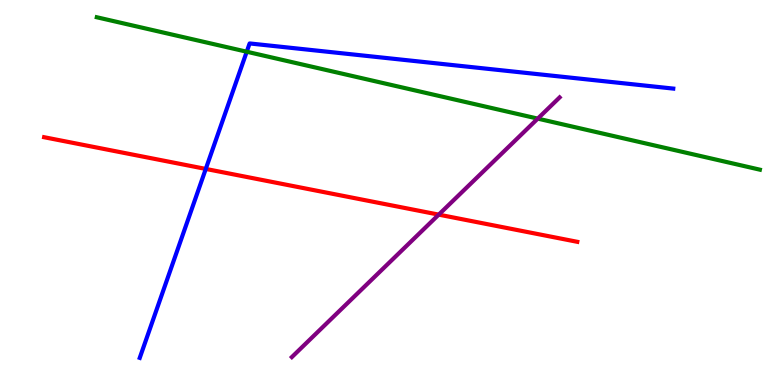[{'lines': ['blue', 'red'], 'intersections': [{'x': 2.66, 'y': 5.61}]}, {'lines': ['green', 'red'], 'intersections': []}, {'lines': ['purple', 'red'], 'intersections': [{'x': 5.66, 'y': 4.43}]}, {'lines': ['blue', 'green'], 'intersections': [{'x': 3.18, 'y': 8.66}]}, {'lines': ['blue', 'purple'], 'intersections': []}, {'lines': ['green', 'purple'], 'intersections': [{'x': 6.94, 'y': 6.92}]}]